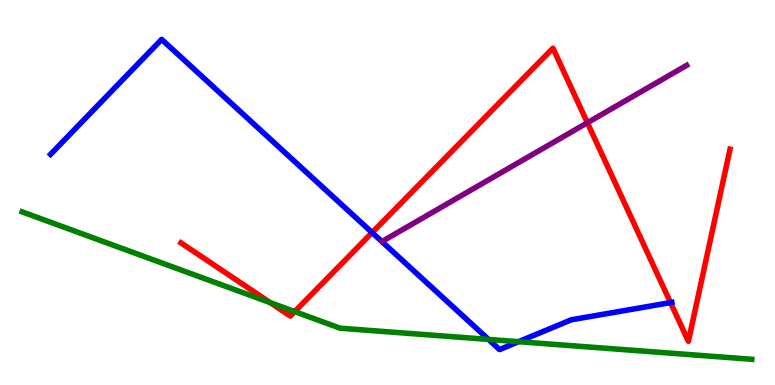[{'lines': ['blue', 'red'], 'intersections': [{'x': 4.8, 'y': 3.96}, {'x': 8.65, 'y': 2.14}]}, {'lines': ['green', 'red'], 'intersections': [{'x': 3.49, 'y': 2.14}, {'x': 3.8, 'y': 1.91}]}, {'lines': ['purple', 'red'], 'intersections': [{'x': 7.58, 'y': 6.81}]}, {'lines': ['blue', 'green'], 'intersections': [{'x': 6.3, 'y': 1.18}, {'x': 6.69, 'y': 1.13}]}, {'lines': ['blue', 'purple'], 'intersections': []}, {'lines': ['green', 'purple'], 'intersections': []}]